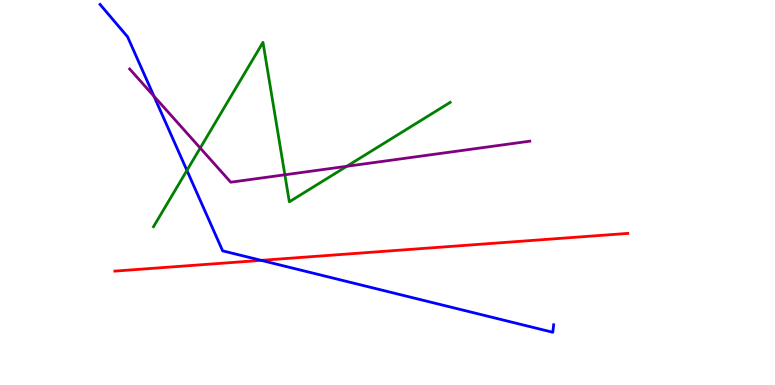[{'lines': ['blue', 'red'], 'intersections': [{'x': 3.37, 'y': 3.24}]}, {'lines': ['green', 'red'], 'intersections': []}, {'lines': ['purple', 'red'], 'intersections': []}, {'lines': ['blue', 'green'], 'intersections': [{'x': 2.41, 'y': 5.57}]}, {'lines': ['blue', 'purple'], 'intersections': [{'x': 1.99, 'y': 7.5}]}, {'lines': ['green', 'purple'], 'intersections': [{'x': 2.58, 'y': 6.16}, {'x': 3.68, 'y': 5.46}, {'x': 4.47, 'y': 5.68}]}]